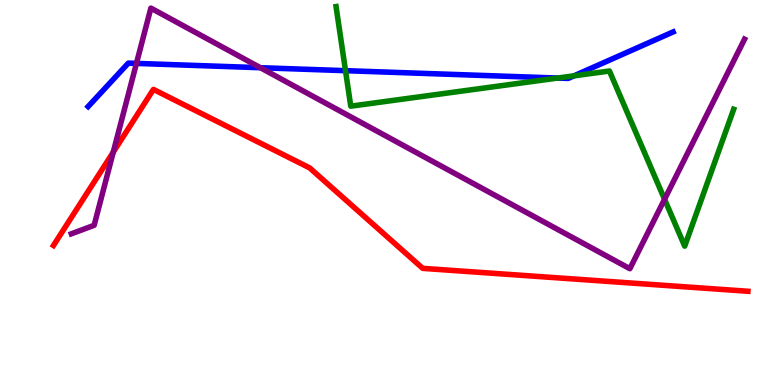[{'lines': ['blue', 'red'], 'intersections': []}, {'lines': ['green', 'red'], 'intersections': []}, {'lines': ['purple', 'red'], 'intersections': [{'x': 1.46, 'y': 6.05}]}, {'lines': ['blue', 'green'], 'intersections': [{'x': 4.46, 'y': 8.16}, {'x': 7.19, 'y': 7.97}, {'x': 7.41, 'y': 8.03}]}, {'lines': ['blue', 'purple'], 'intersections': [{'x': 1.76, 'y': 8.35}, {'x': 3.36, 'y': 8.24}]}, {'lines': ['green', 'purple'], 'intersections': [{'x': 8.57, 'y': 4.82}]}]